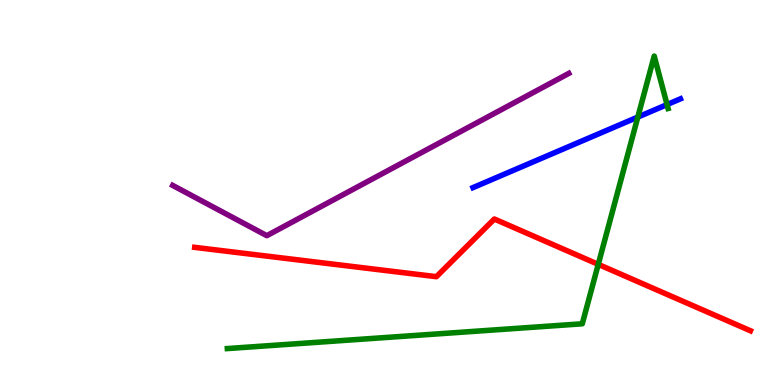[{'lines': ['blue', 'red'], 'intersections': []}, {'lines': ['green', 'red'], 'intersections': [{'x': 7.72, 'y': 3.13}]}, {'lines': ['purple', 'red'], 'intersections': []}, {'lines': ['blue', 'green'], 'intersections': [{'x': 8.23, 'y': 6.96}, {'x': 8.61, 'y': 7.28}]}, {'lines': ['blue', 'purple'], 'intersections': []}, {'lines': ['green', 'purple'], 'intersections': []}]